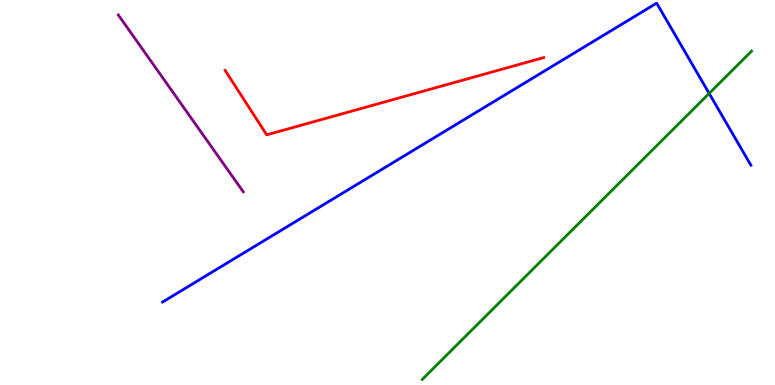[{'lines': ['blue', 'red'], 'intersections': []}, {'lines': ['green', 'red'], 'intersections': []}, {'lines': ['purple', 'red'], 'intersections': []}, {'lines': ['blue', 'green'], 'intersections': [{'x': 9.15, 'y': 7.57}]}, {'lines': ['blue', 'purple'], 'intersections': []}, {'lines': ['green', 'purple'], 'intersections': []}]